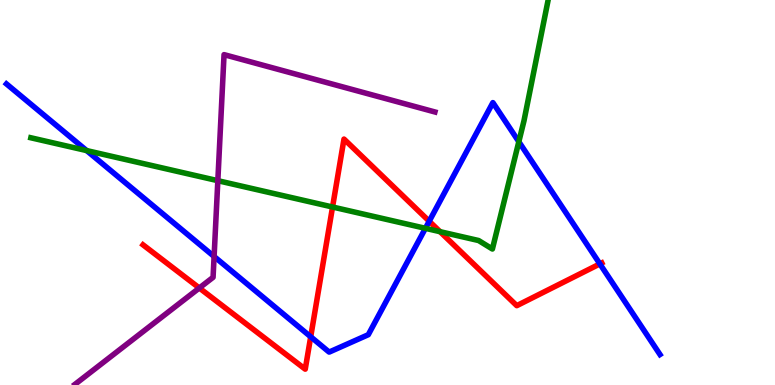[{'lines': ['blue', 'red'], 'intersections': [{'x': 4.01, 'y': 1.25}, {'x': 5.54, 'y': 4.25}, {'x': 7.74, 'y': 3.15}]}, {'lines': ['green', 'red'], 'intersections': [{'x': 4.29, 'y': 4.62}, {'x': 5.68, 'y': 3.98}]}, {'lines': ['purple', 'red'], 'intersections': [{'x': 2.57, 'y': 2.52}]}, {'lines': ['blue', 'green'], 'intersections': [{'x': 1.12, 'y': 6.09}, {'x': 5.49, 'y': 4.07}, {'x': 6.69, 'y': 6.32}]}, {'lines': ['blue', 'purple'], 'intersections': [{'x': 2.76, 'y': 3.34}]}, {'lines': ['green', 'purple'], 'intersections': [{'x': 2.81, 'y': 5.31}]}]